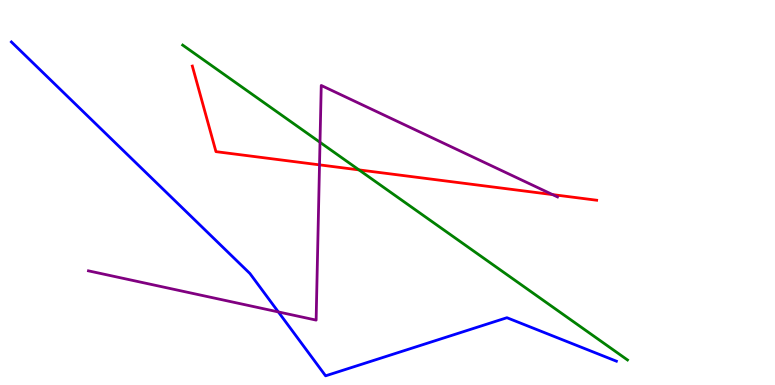[{'lines': ['blue', 'red'], 'intersections': []}, {'lines': ['green', 'red'], 'intersections': [{'x': 4.63, 'y': 5.59}]}, {'lines': ['purple', 'red'], 'intersections': [{'x': 4.12, 'y': 5.72}, {'x': 7.13, 'y': 4.95}]}, {'lines': ['blue', 'green'], 'intersections': []}, {'lines': ['blue', 'purple'], 'intersections': [{'x': 3.59, 'y': 1.9}]}, {'lines': ['green', 'purple'], 'intersections': [{'x': 4.13, 'y': 6.3}]}]